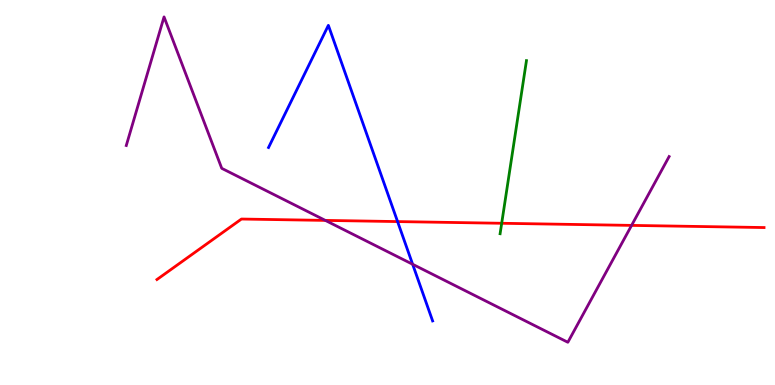[{'lines': ['blue', 'red'], 'intersections': [{'x': 5.13, 'y': 4.24}]}, {'lines': ['green', 'red'], 'intersections': [{'x': 6.47, 'y': 4.2}]}, {'lines': ['purple', 'red'], 'intersections': [{'x': 4.2, 'y': 4.28}, {'x': 8.15, 'y': 4.15}]}, {'lines': ['blue', 'green'], 'intersections': []}, {'lines': ['blue', 'purple'], 'intersections': [{'x': 5.32, 'y': 3.14}]}, {'lines': ['green', 'purple'], 'intersections': []}]